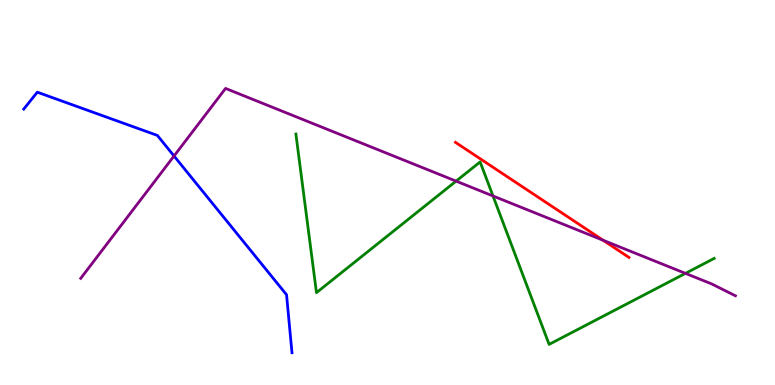[{'lines': ['blue', 'red'], 'intersections': []}, {'lines': ['green', 'red'], 'intersections': []}, {'lines': ['purple', 'red'], 'intersections': [{'x': 7.78, 'y': 3.76}]}, {'lines': ['blue', 'green'], 'intersections': []}, {'lines': ['blue', 'purple'], 'intersections': [{'x': 2.25, 'y': 5.95}]}, {'lines': ['green', 'purple'], 'intersections': [{'x': 5.89, 'y': 5.3}, {'x': 6.36, 'y': 4.91}, {'x': 8.84, 'y': 2.9}]}]